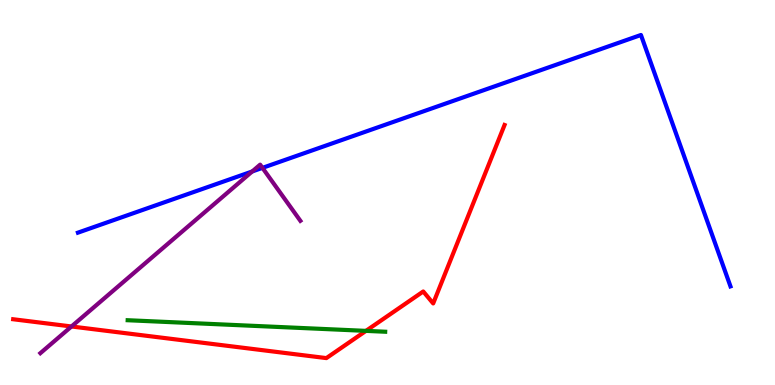[{'lines': ['blue', 'red'], 'intersections': []}, {'lines': ['green', 'red'], 'intersections': [{'x': 4.72, 'y': 1.41}]}, {'lines': ['purple', 'red'], 'intersections': [{'x': 0.922, 'y': 1.52}]}, {'lines': ['blue', 'green'], 'intersections': []}, {'lines': ['blue', 'purple'], 'intersections': [{'x': 3.25, 'y': 5.55}, {'x': 3.39, 'y': 5.64}]}, {'lines': ['green', 'purple'], 'intersections': []}]